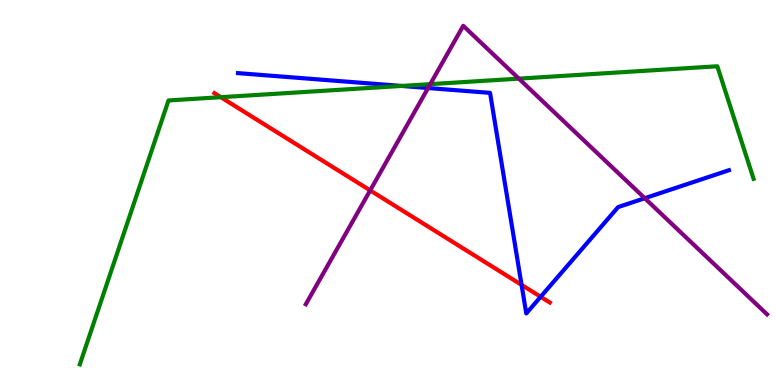[{'lines': ['blue', 'red'], 'intersections': [{'x': 6.73, 'y': 2.6}, {'x': 6.98, 'y': 2.29}]}, {'lines': ['green', 'red'], 'intersections': [{'x': 2.85, 'y': 7.48}]}, {'lines': ['purple', 'red'], 'intersections': [{'x': 4.78, 'y': 5.05}]}, {'lines': ['blue', 'green'], 'intersections': [{'x': 5.18, 'y': 7.77}]}, {'lines': ['blue', 'purple'], 'intersections': [{'x': 5.52, 'y': 7.71}, {'x': 8.32, 'y': 4.85}]}, {'lines': ['green', 'purple'], 'intersections': [{'x': 5.55, 'y': 7.81}, {'x': 6.69, 'y': 7.96}]}]